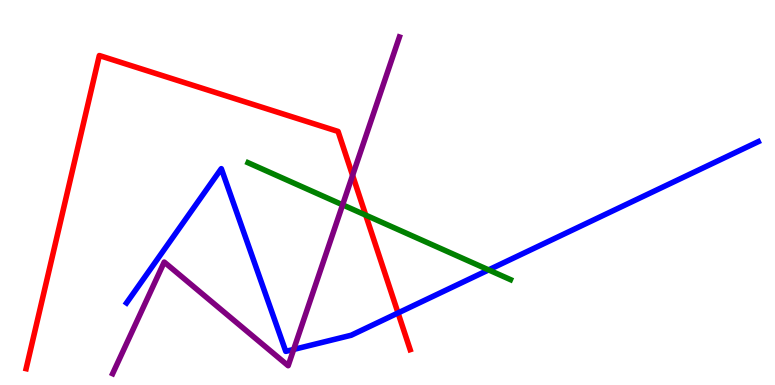[{'lines': ['blue', 'red'], 'intersections': [{'x': 5.14, 'y': 1.87}]}, {'lines': ['green', 'red'], 'intersections': [{'x': 4.72, 'y': 4.41}]}, {'lines': ['purple', 'red'], 'intersections': [{'x': 4.55, 'y': 5.45}]}, {'lines': ['blue', 'green'], 'intersections': [{'x': 6.3, 'y': 2.99}]}, {'lines': ['blue', 'purple'], 'intersections': [{'x': 3.79, 'y': 0.924}]}, {'lines': ['green', 'purple'], 'intersections': [{'x': 4.42, 'y': 4.68}]}]